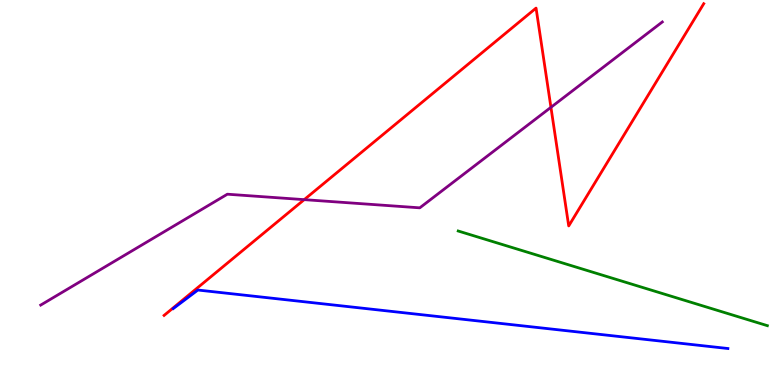[{'lines': ['blue', 'red'], 'intersections': []}, {'lines': ['green', 'red'], 'intersections': []}, {'lines': ['purple', 'red'], 'intersections': [{'x': 3.93, 'y': 4.81}, {'x': 7.11, 'y': 7.21}]}, {'lines': ['blue', 'green'], 'intersections': []}, {'lines': ['blue', 'purple'], 'intersections': []}, {'lines': ['green', 'purple'], 'intersections': []}]